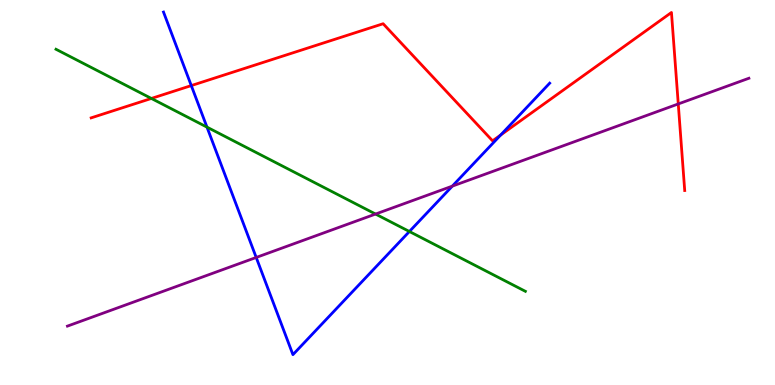[{'lines': ['blue', 'red'], 'intersections': [{'x': 2.47, 'y': 7.78}, {'x': 6.46, 'y': 6.49}]}, {'lines': ['green', 'red'], 'intersections': [{'x': 1.95, 'y': 7.44}]}, {'lines': ['purple', 'red'], 'intersections': [{'x': 8.75, 'y': 7.3}]}, {'lines': ['blue', 'green'], 'intersections': [{'x': 2.67, 'y': 6.7}, {'x': 5.28, 'y': 3.99}]}, {'lines': ['blue', 'purple'], 'intersections': [{'x': 3.31, 'y': 3.31}, {'x': 5.84, 'y': 5.17}]}, {'lines': ['green', 'purple'], 'intersections': [{'x': 4.85, 'y': 4.44}]}]